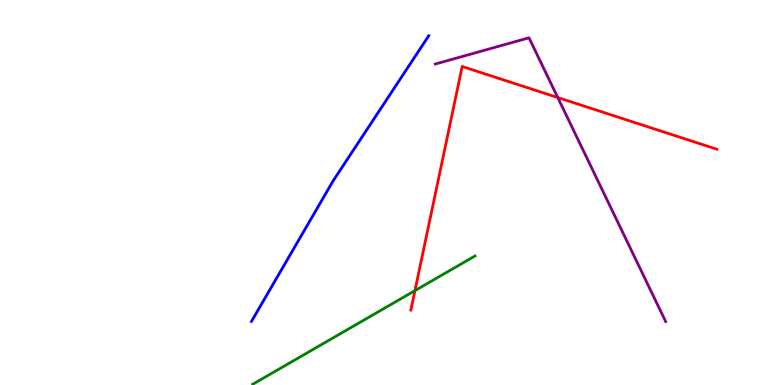[{'lines': ['blue', 'red'], 'intersections': []}, {'lines': ['green', 'red'], 'intersections': [{'x': 5.35, 'y': 2.45}]}, {'lines': ['purple', 'red'], 'intersections': [{'x': 7.2, 'y': 7.47}]}, {'lines': ['blue', 'green'], 'intersections': []}, {'lines': ['blue', 'purple'], 'intersections': []}, {'lines': ['green', 'purple'], 'intersections': []}]